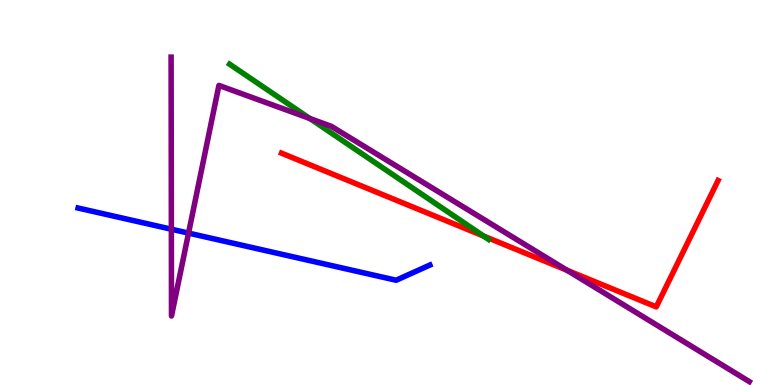[{'lines': ['blue', 'red'], 'intersections': []}, {'lines': ['green', 'red'], 'intersections': [{'x': 6.24, 'y': 3.87}]}, {'lines': ['purple', 'red'], 'intersections': [{'x': 7.32, 'y': 2.98}]}, {'lines': ['blue', 'green'], 'intersections': []}, {'lines': ['blue', 'purple'], 'intersections': [{'x': 2.21, 'y': 4.05}, {'x': 2.43, 'y': 3.95}]}, {'lines': ['green', 'purple'], 'intersections': [{'x': 4.0, 'y': 6.92}]}]